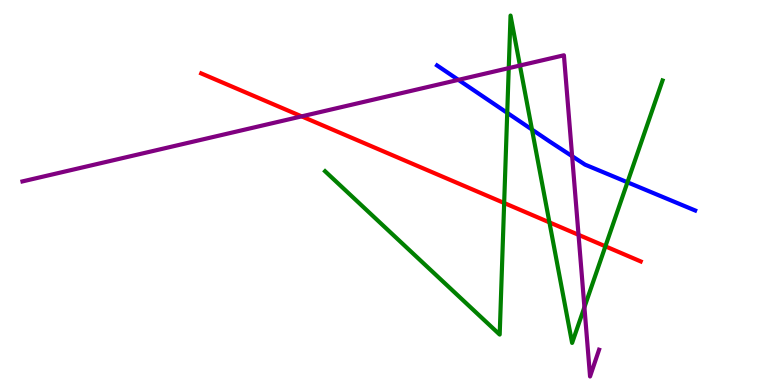[{'lines': ['blue', 'red'], 'intersections': []}, {'lines': ['green', 'red'], 'intersections': [{'x': 6.51, 'y': 4.73}, {'x': 7.09, 'y': 4.22}, {'x': 7.81, 'y': 3.6}]}, {'lines': ['purple', 'red'], 'intersections': [{'x': 3.89, 'y': 6.98}, {'x': 7.46, 'y': 3.9}]}, {'lines': ['blue', 'green'], 'intersections': [{'x': 6.54, 'y': 7.07}, {'x': 6.86, 'y': 6.63}, {'x': 8.1, 'y': 5.27}]}, {'lines': ['blue', 'purple'], 'intersections': [{'x': 5.91, 'y': 7.93}, {'x': 7.38, 'y': 5.94}]}, {'lines': ['green', 'purple'], 'intersections': [{'x': 6.56, 'y': 8.23}, {'x': 6.71, 'y': 8.3}, {'x': 7.54, 'y': 2.02}]}]